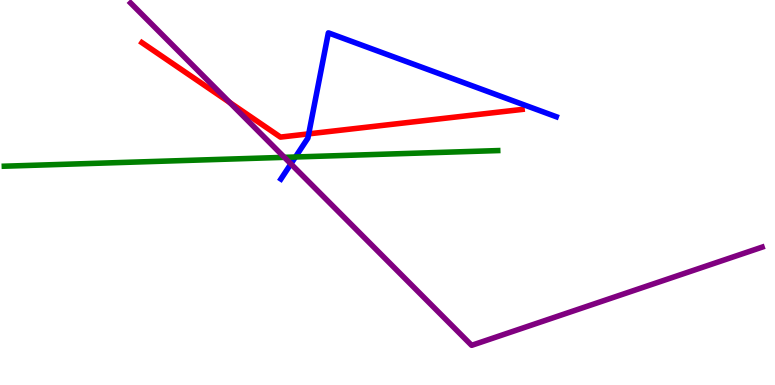[{'lines': ['blue', 'red'], 'intersections': [{'x': 3.98, 'y': 6.52}]}, {'lines': ['green', 'red'], 'intersections': []}, {'lines': ['purple', 'red'], 'intersections': [{'x': 2.96, 'y': 7.34}]}, {'lines': ['blue', 'green'], 'intersections': [{'x': 3.81, 'y': 5.92}]}, {'lines': ['blue', 'purple'], 'intersections': [{'x': 3.75, 'y': 5.74}]}, {'lines': ['green', 'purple'], 'intersections': [{'x': 3.67, 'y': 5.91}]}]